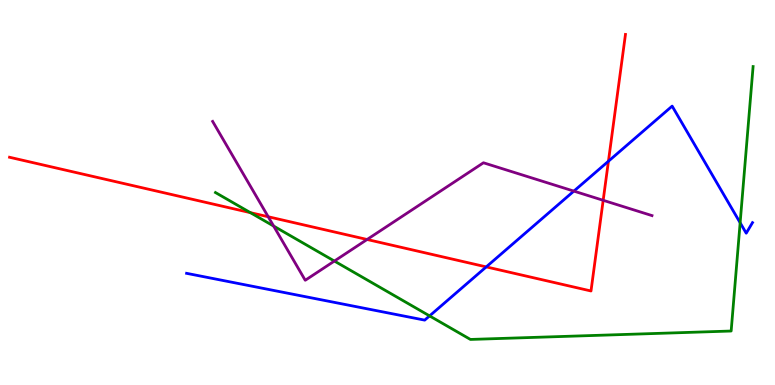[{'lines': ['blue', 'red'], 'intersections': [{'x': 6.27, 'y': 3.07}, {'x': 7.85, 'y': 5.81}]}, {'lines': ['green', 'red'], 'intersections': [{'x': 3.23, 'y': 4.48}]}, {'lines': ['purple', 'red'], 'intersections': [{'x': 3.46, 'y': 4.37}, {'x': 4.74, 'y': 3.78}, {'x': 7.78, 'y': 4.8}]}, {'lines': ['blue', 'green'], 'intersections': [{'x': 5.54, 'y': 1.79}, {'x': 9.55, 'y': 4.21}]}, {'lines': ['blue', 'purple'], 'intersections': [{'x': 7.4, 'y': 5.04}]}, {'lines': ['green', 'purple'], 'intersections': [{'x': 3.53, 'y': 4.13}, {'x': 4.31, 'y': 3.22}]}]